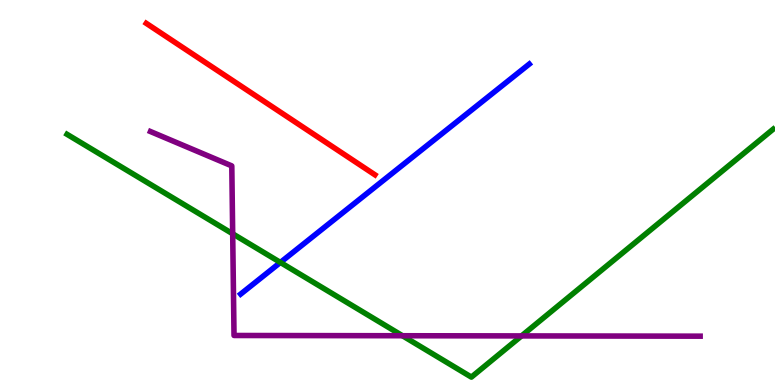[{'lines': ['blue', 'red'], 'intersections': []}, {'lines': ['green', 'red'], 'intersections': []}, {'lines': ['purple', 'red'], 'intersections': []}, {'lines': ['blue', 'green'], 'intersections': [{'x': 3.62, 'y': 3.18}]}, {'lines': ['blue', 'purple'], 'intersections': []}, {'lines': ['green', 'purple'], 'intersections': [{'x': 3.0, 'y': 3.93}, {'x': 5.19, 'y': 1.28}, {'x': 6.73, 'y': 1.28}]}]